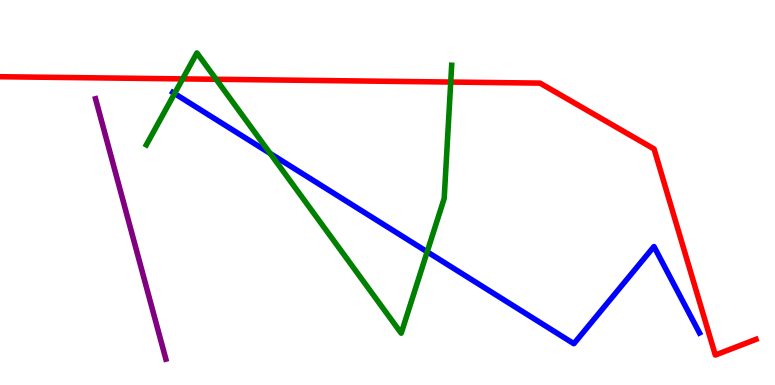[{'lines': ['blue', 'red'], 'intersections': []}, {'lines': ['green', 'red'], 'intersections': [{'x': 2.36, 'y': 7.95}, {'x': 2.79, 'y': 7.94}, {'x': 5.82, 'y': 7.87}]}, {'lines': ['purple', 'red'], 'intersections': []}, {'lines': ['blue', 'green'], 'intersections': [{'x': 2.25, 'y': 7.57}, {'x': 3.49, 'y': 6.01}, {'x': 5.51, 'y': 3.46}]}, {'lines': ['blue', 'purple'], 'intersections': []}, {'lines': ['green', 'purple'], 'intersections': []}]